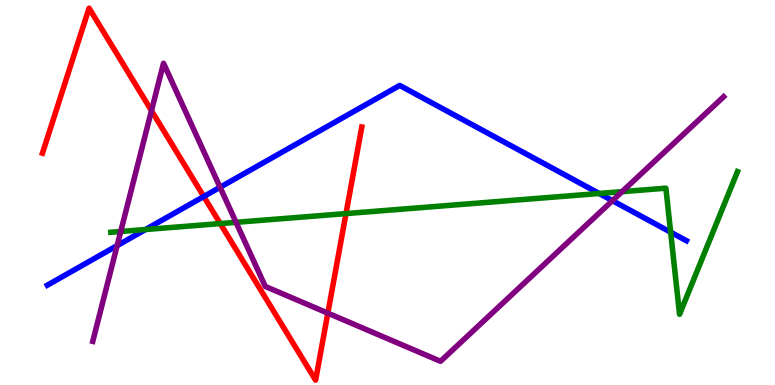[{'lines': ['blue', 'red'], 'intersections': [{'x': 2.63, 'y': 4.9}]}, {'lines': ['green', 'red'], 'intersections': [{'x': 2.84, 'y': 4.19}, {'x': 4.46, 'y': 4.45}]}, {'lines': ['purple', 'red'], 'intersections': [{'x': 1.95, 'y': 7.13}, {'x': 4.23, 'y': 1.87}]}, {'lines': ['blue', 'green'], 'intersections': [{'x': 1.88, 'y': 4.04}, {'x': 7.73, 'y': 4.97}, {'x': 8.65, 'y': 3.97}]}, {'lines': ['blue', 'purple'], 'intersections': [{'x': 1.51, 'y': 3.62}, {'x': 2.84, 'y': 5.14}, {'x': 7.9, 'y': 4.79}]}, {'lines': ['green', 'purple'], 'intersections': [{'x': 1.56, 'y': 3.99}, {'x': 3.05, 'y': 4.23}, {'x': 8.03, 'y': 5.02}]}]